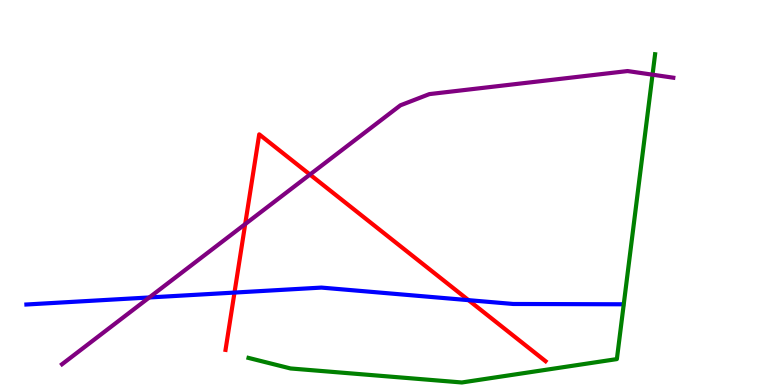[{'lines': ['blue', 'red'], 'intersections': [{'x': 3.03, 'y': 2.4}, {'x': 6.05, 'y': 2.2}]}, {'lines': ['green', 'red'], 'intersections': []}, {'lines': ['purple', 'red'], 'intersections': [{'x': 3.16, 'y': 4.18}, {'x': 4.0, 'y': 5.47}]}, {'lines': ['blue', 'green'], 'intersections': []}, {'lines': ['blue', 'purple'], 'intersections': [{'x': 1.93, 'y': 2.27}]}, {'lines': ['green', 'purple'], 'intersections': [{'x': 8.42, 'y': 8.06}]}]